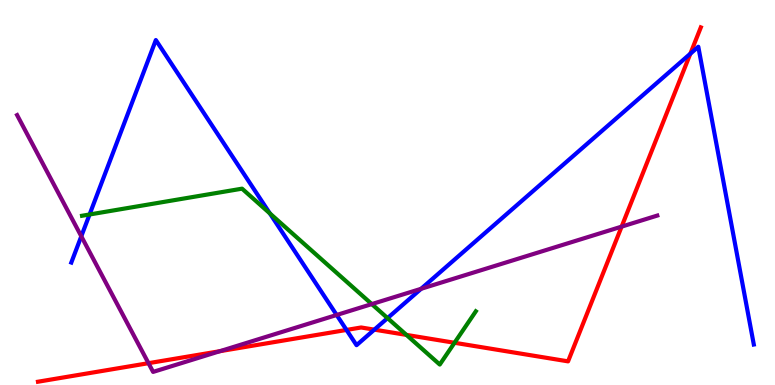[{'lines': ['blue', 'red'], 'intersections': [{'x': 4.47, 'y': 1.43}, {'x': 4.83, 'y': 1.44}, {'x': 8.91, 'y': 8.6}]}, {'lines': ['green', 'red'], 'intersections': [{'x': 5.24, 'y': 1.3}, {'x': 5.86, 'y': 1.1}]}, {'lines': ['purple', 'red'], 'intersections': [{'x': 1.92, 'y': 0.567}, {'x': 2.84, 'y': 0.878}, {'x': 8.02, 'y': 4.11}]}, {'lines': ['blue', 'green'], 'intersections': [{'x': 1.16, 'y': 4.43}, {'x': 3.48, 'y': 4.46}, {'x': 5.0, 'y': 1.74}]}, {'lines': ['blue', 'purple'], 'intersections': [{'x': 1.05, 'y': 3.86}, {'x': 4.34, 'y': 1.82}, {'x': 5.43, 'y': 2.5}]}, {'lines': ['green', 'purple'], 'intersections': [{'x': 4.8, 'y': 2.1}]}]